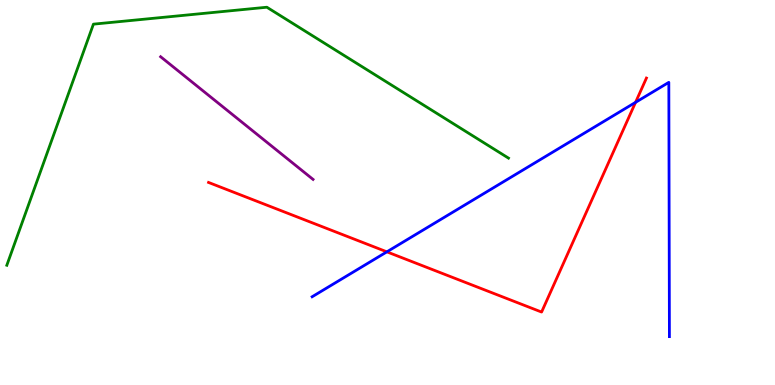[{'lines': ['blue', 'red'], 'intersections': [{'x': 4.99, 'y': 3.46}, {'x': 8.2, 'y': 7.34}]}, {'lines': ['green', 'red'], 'intersections': []}, {'lines': ['purple', 'red'], 'intersections': []}, {'lines': ['blue', 'green'], 'intersections': []}, {'lines': ['blue', 'purple'], 'intersections': []}, {'lines': ['green', 'purple'], 'intersections': []}]